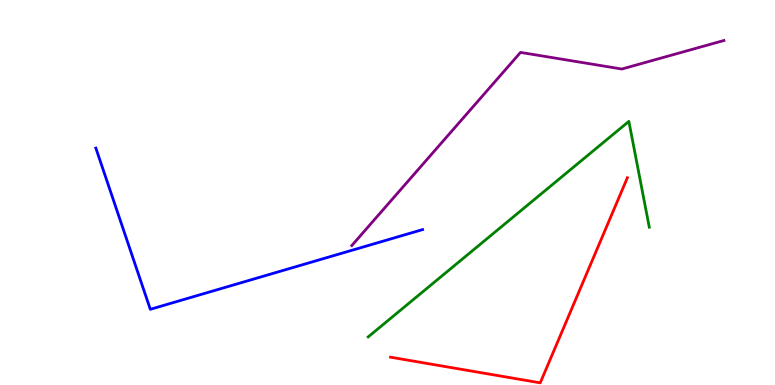[{'lines': ['blue', 'red'], 'intersections': []}, {'lines': ['green', 'red'], 'intersections': []}, {'lines': ['purple', 'red'], 'intersections': []}, {'lines': ['blue', 'green'], 'intersections': []}, {'lines': ['blue', 'purple'], 'intersections': []}, {'lines': ['green', 'purple'], 'intersections': []}]